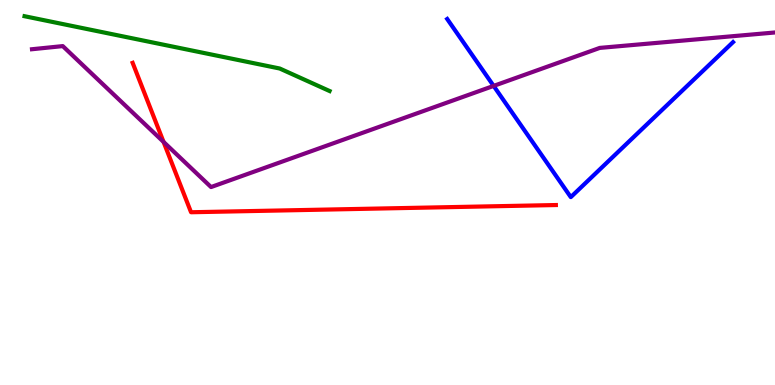[{'lines': ['blue', 'red'], 'intersections': []}, {'lines': ['green', 'red'], 'intersections': []}, {'lines': ['purple', 'red'], 'intersections': [{'x': 2.11, 'y': 6.31}]}, {'lines': ['blue', 'green'], 'intersections': []}, {'lines': ['blue', 'purple'], 'intersections': [{'x': 6.37, 'y': 7.77}]}, {'lines': ['green', 'purple'], 'intersections': []}]